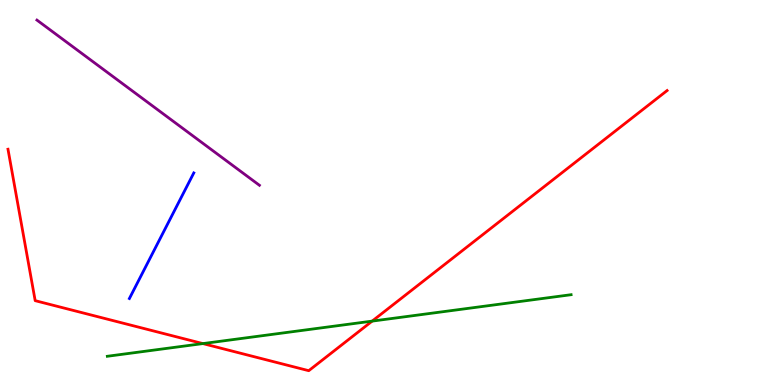[{'lines': ['blue', 'red'], 'intersections': []}, {'lines': ['green', 'red'], 'intersections': [{'x': 2.62, 'y': 1.08}, {'x': 4.8, 'y': 1.66}]}, {'lines': ['purple', 'red'], 'intersections': []}, {'lines': ['blue', 'green'], 'intersections': []}, {'lines': ['blue', 'purple'], 'intersections': []}, {'lines': ['green', 'purple'], 'intersections': []}]